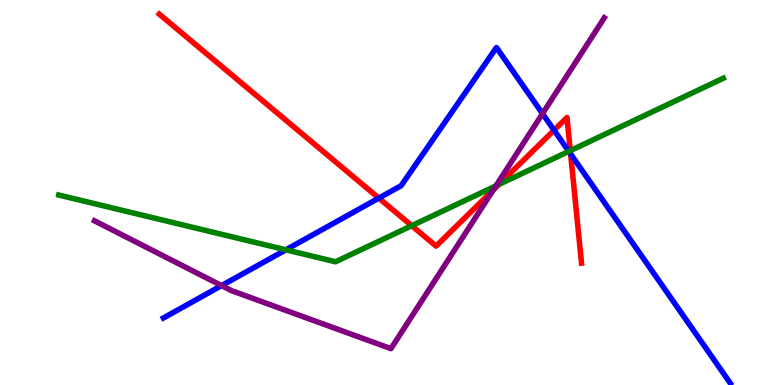[{'lines': ['blue', 'red'], 'intersections': [{'x': 4.89, 'y': 4.85}, {'x': 7.15, 'y': 6.62}, {'x': 7.36, 'y': 6.0}]}, {'lines': ['green', 'red'], 'intersections': [{'x': 5.31, 'y': 4.14}, {'x': 6.44, 'y': 5.21}, {'x': 7.36, 'y': 6.09}]}, {'lines': ['purple', 'red'], 'intersections': [{'x': 6.37, 'y': 5.07}]}, {'lines': ['blue', 'green'], 'intersections': [{'x': 3.69, 'y': 3.51}, {'x': 7.34, 'y': 6.07}]}, {'lines': ['blue', 'purple'], 'intersections': [{'x': 2.86, 'y': 2.58}, {'x': 7.0, 'y': 7.05}]}, {'lines': ['green', 'purple'], 'intersections': [{'x': 6.4, 'y': 5.17}]}]